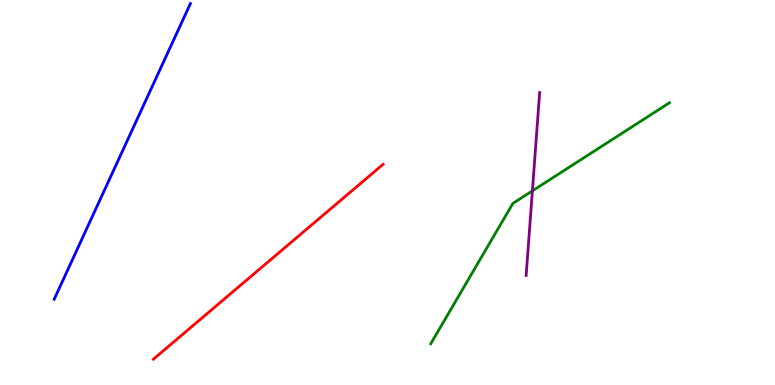[{'lines': ['blue', 'red'], 'intersections': []}, {'lines': ['green', 'red'], 'intersections': []}, {'lines': ['purple', 'red'], 'intersections': []}, {'lines': ['blue', 'green'], 'intersections': []}, {'lines': ['blue', 'purple'], 'intersections': []}, {'lines': ['green', 'purple'], 'intersections': [{'x': 6.87, 'y': 5.04}]}]